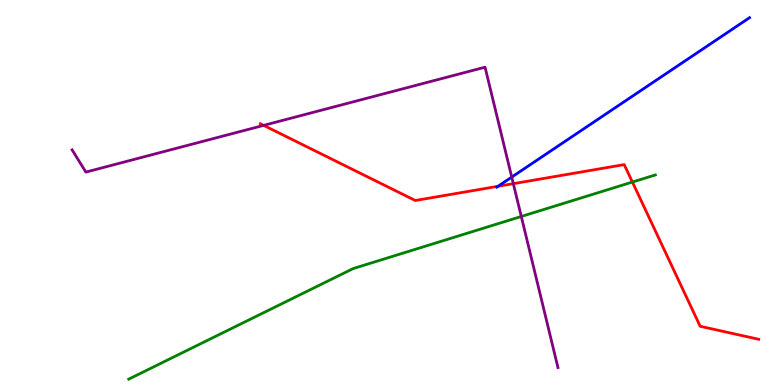[{'lines': ['blue', 'red'], 'intersections': [{'x': 6.43, 'y': 5.16}]}, {'lines': ['green', 'red'], 'intersections': [{'x': 8.16, 'y': 5.27}]}, {'lines': ['purple', 'red'], 'intersections': [{'x': 3.4, 'y': 6.74}, {'x': 6.62, 'y': 5.23}]}, {'lines': ['blue', 'green'], 'intersections': []}, {'lines': ['blue', 'purple'], 'intersections': [{'x': 6.6, 'y': 5.4}]}, {'lines': ['green', 'purple'], 'intersections': [{'x': 6.73, 'y': 4.38}]}]